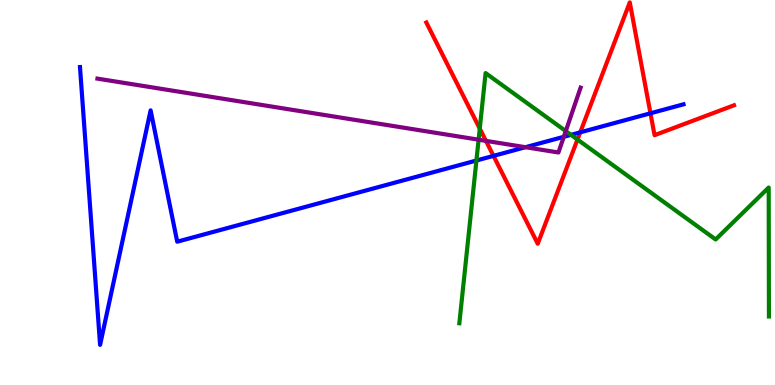[{'lines': ['blue', 'red'], 'intersections': [{'x': 6.37, 'y': 5.95}, {'x': 7.49, 'y': 6.56}, {'x': 8.39, 'y': 7.06}]}, {'lines': ['green', 'red'], 'intersections': [{'x': 6.19, 'y': 6.66}, {'x': 7.45, 'y': 6.38}]}, {'lines': ['purple', 'red'], 'intersections': [{'x': 6.27, 'y': 6.34}]}, {'lines': ['blue', 'green'], 'intersections': [{'x': 6.15, 'y': 5.83}, {'x': 7.37, 'y': 6.5}]}, {'lines': ['blue', 'purple'], 'intersections': [{'x': 6.78, 'y': 6.18}, {'x': 7.27, 'y': 6.45}]}, {'lines': ['green', 'purple'], 'intersections': [{'x': 6.18, 'y': 6.37}, {'x': 7.3, 'y': 6.6}]}]